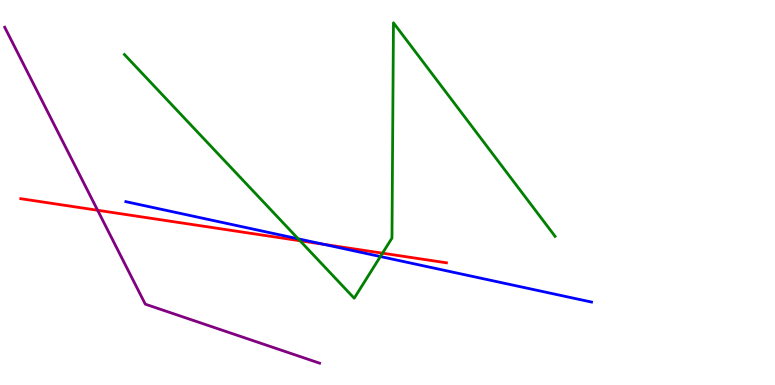[{'lines': ['blue', 'red'], 'intersections': [{'x': 4.18, 'y': 3.65}]}, {'lines': ['green', 'red'], 'intersections': [{'x': 3.87, 'y': 3.75}, {'x': 4.94, 'y': 3.42}]}, {'lines': ['purple', 'red'], 'intersections': [{'x': 1.26, 'y': 4.54}]}, {'lines': ['blue', 'green'], 'intersections': [{'x': 3.85, 'y': 3.8}, {'x': 4.91, 'y': 3.34}]}, {'lines': ['blue', 'purple'], 'intersections': []}, {'lines': ['green', 'purple'], 'intersections': []}]